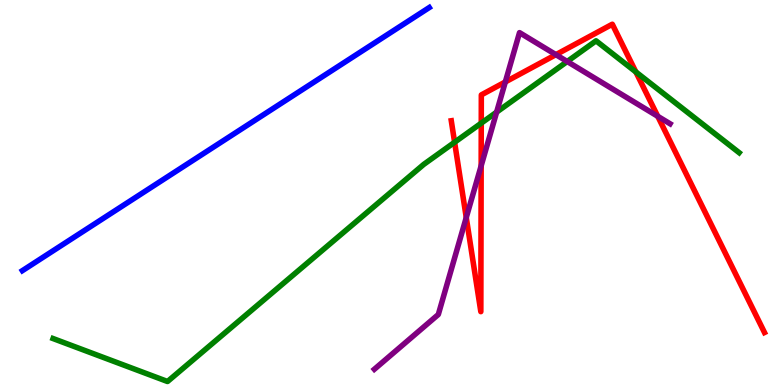[{'lines': ['blue', 'red'], 'intersections': []}, {'lines': ['green', 'red'], 'intersections': [{'x': 5.87, 'y': 6.31}, {'x': 6.21, 'y': 6.8}, {'x': 8.2, 'y': 8.13}]}, {'lines': ['purple', 'red'], 'intersections': [{'x': 6.02, 'y': 4.35}, {'x': 6.21, 'y': 5.69}, {'x': 6.52, 'y': 7.87}, {'x': 7.17, 'y': 8.58}, {'x': 8.49, 'y': 6.98}]}, {'lines': ['blue', 'green'], 'intersections': []}, {'lines': ['blue', 'purple'], 'intersections': []}, {'lines': ['green', 'purple'], 'intersections': [{'x': 6.41, 'y': 7.09}, {'x': 7.32, 'y': 8.4}]}]